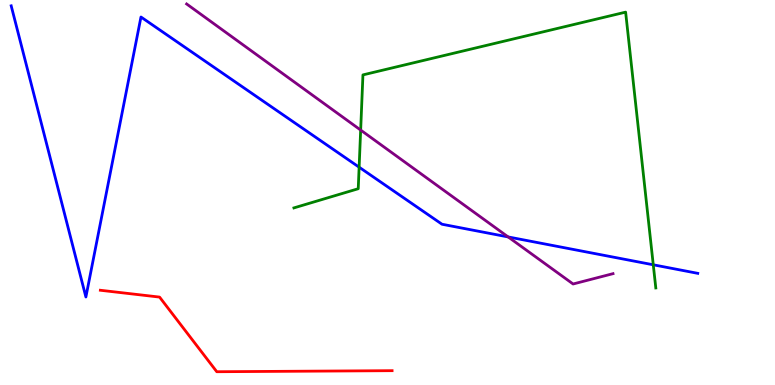[{'lines': ['blue', 'red'], 'intersections': []}, {'lines': ['green', 'red'], 'intersections': []}, {'lines': ['purple', 'red'], 'intersections': []}, {'lines': ['blue', 'green'], 'intersections': [{'x': 4.63, 'y': 5.66}, {'x': 8.43, 'y': 3.12}]}, {'lines': ['blue', 'purple'], 'intersections': [{'x': 6.56, 'y': 3.85}]}, {'lines': ['green', 'purple'], 'intersections': [{'x': 4.65, 'y': 6.62}]}]